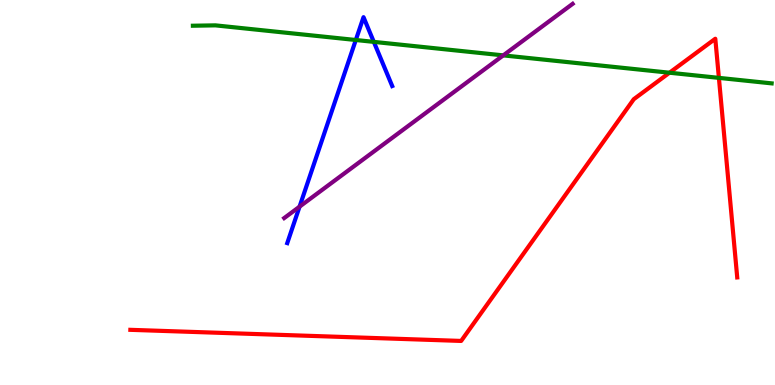[{'lines': ['blue', 'red'], 'intersections': []}, {'lines': ['green', 'red'], 'intersections': [{'x': 8.64, 'y': 8.11}, {'x': 9.28, 'y': 7.98}]}, {'lines': ['purple', 'red'], 'intersections': []}, {'lines': ['blue', 'green'], 'intersections': [{'x': 4.59, 'y': 8.96}, {'x': 4.82, 'y': 8.91}]}, {'lines': ['blue', 'purple'], 'intersections': [{'x': 3.87, 'y': 4.63}]}, {'lines': ['green', 'purple'], 'intersections': [{'x': 6.49, 'y': 8.56}]}]